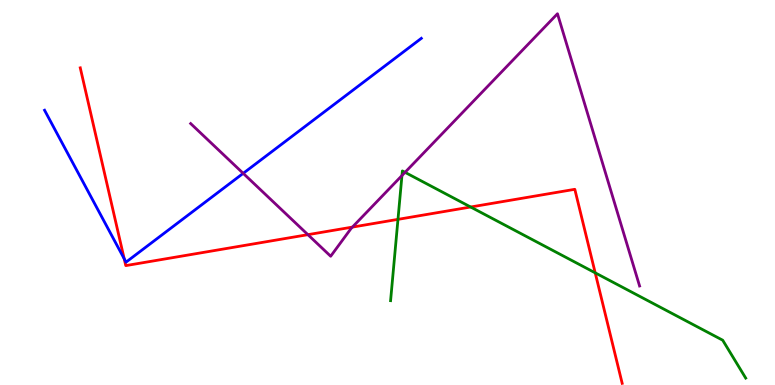[{'lines': ['blue', 'red'], 'intersections': [{'x': 1.6, 'y': 3.28}]}, {'lines': ['green', 'red'], 'intersections': [{'x': 5.14, 'y': 4.3}, {'x': 6.07, 'y': 4.62}, {'x': 7.68, 'y': 2.91}]}, {'lines': ['purple', 'red'], 'intersections': [{'x': 3.97, 'y': 3.9}, {'x': 4.55, 'y': 4.1}]}, {'lines': ['blue', 'green'], 'intersections': []}, {'lines': ['blue', 'purple'], 'intersections': [{'x': 3.14, 'y': 5.5}]}, {'lines': ['green', 'purple'], 'intersections': [{'x': 5.19, 'y': 5.44}, {'x': 5.23, 'y': 5.52}]}]